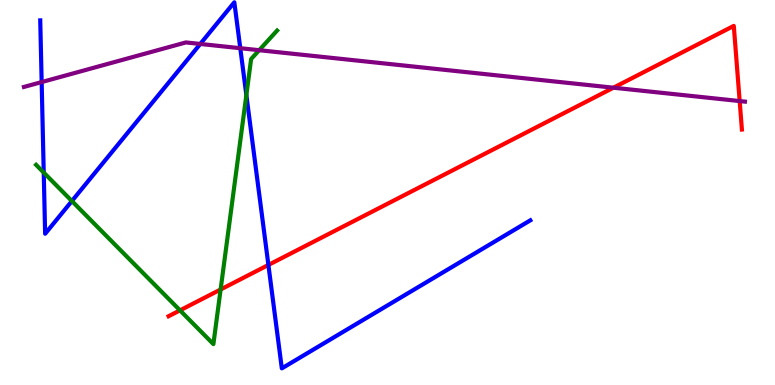[{'lines': ['blue', 'red'], 'intersections': [{'x': 3.46, 'y': 3.12}]}, {'lines': ['green', 'red'], 'intersections': [{'x': 2.32, 'y': 1.94}, {'x': 2.85, 'y': 2.48}]}, {'lines': ['purple', 'red'], 'intersections': [{'x': 7.92, 'y': 7.72}, {'x': 9.54, 'y': 7.37}]}, {'lines': ['blue', 'green'], 'intersections': [{'x': 0.564, 'y': 5.52}, {'x': 0.928, 'y': 4.78}, {'x': 3.18, 'y': 7.53}]}, {'lines': ['blue', 'purple'], 'intersections': [{'x': 0.538, 'y': 7.87}, {'x': 2.58, 'y': 8.86}, {'x': 3.1, 'y': 8.75}]}, {'lines': ['green', 'purple'], 'intersections': [{'x': 3.34, 'y': 8.7}]}]